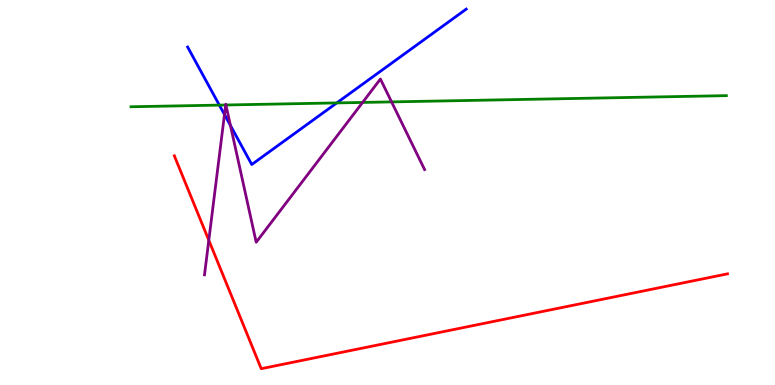[{'lines': ['blue', 'red'], 'intersections': []}, {'lines': ['green', 'red'], 'intersections': []}, {'lines': ['purple', 'red'], 'intersections': [{'x': 2.69, 'y': 3.76}]}, {'lines': ['blue', 'green'], 'intersections': [{'x': 2.83, 'y': 7.27}, {'x': 4.35, 'y': 7.33}]}, {'lines': ['blue', 'purple'], 'intersections': [{'x': 2.9, 'y': 7.03}, {'x': 2.97, 'y': 6.74}]}, {'lines': ['green', 'purple'], 'intersections': [{'x': 2.91, 'y': 7.27}, {'x': 2.92, 'y': 7.27}, {'x': 4.68, 'y': 7.34}, {'x': 5.05, 'y': 7.35}]}]